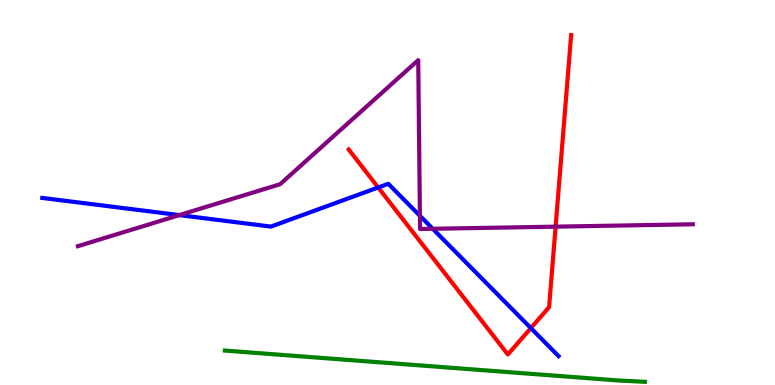[{'lines': ['blue', 'red'], 'intersections': [{'x': 4.88, 'y': 5.13}, {'x': 6.85, 'y': 1.48}]}, {'lines': ['green', 'red'], 'intersections': []}, {'lines': ['purple', 'red'], 'intersections': [{'x': 7.17, 'y': 4.11}]}, {'lines': ['blue', 'green'], 'intersections': []}, {'lines': ['blue', 'purple'], 'intersections': [{'x': 2.31, 'y': 4.41}, {'x': 5.42, 'y': 4.39}, {'x': 5.58, 'y': 4.06}]}, {'lines': ['green', 'purple'], 'intersections': []}]